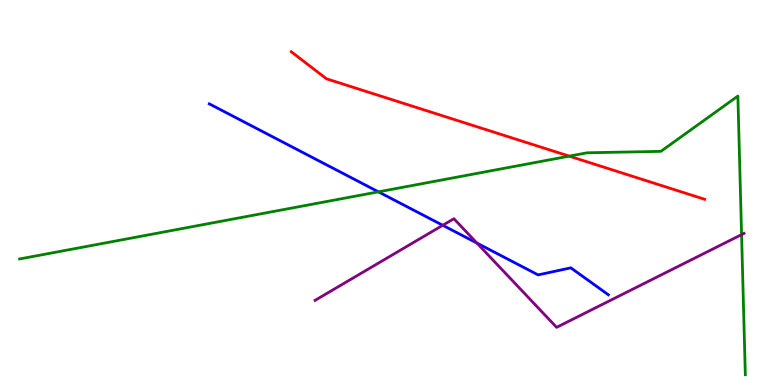[{'lines': ['blue', 'red'], 'intersections': []}, {'lines': ['green', 'red'], 'intersections': [{'x': 7.34, 'y': 5.94}]}, {'lines': ['purple', 'red'], 'intersections': []}, {'lines': ['blue', 'green'], 'intersections': [{'x': 4.88, 'y': 5.02}]}, {'lines': ['blue', 'purple'], 'intersections': [{'x': 5.71, 'y': 4.15}, {'x': 6.15, 'y': 3.69}]}, {'lines': ['green', 'purple'], 'intersections': [{'x': 9.57, 'y': 3.91}]}]